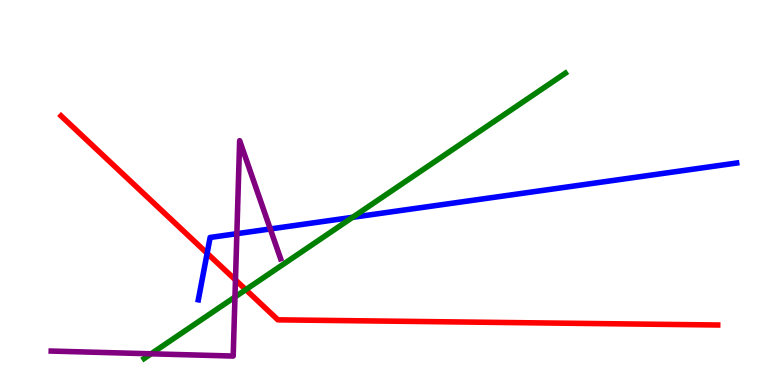[{'lines': ['blue', 'red'], 'intersections': [{'x': 2.67, 'y': 3.42}]}, {'lines': ['green', 'red'], 'intersections': [{'x': 3.17, 'y': 2.48}]}, {'lines': ['purple', 'red'], 'intersections': [{'x': 3.04, 'y': 2.73}]}, {'lines': ['blue', 'green'], 'intersections': [{'x': 4.55, 'y': 4.36}]}, {'lines': ['blue', 'purple'], 'intersections': [{'x': 3.06, 'y': 3.93}, {'x': 3.49, 'y': 4.05}]}, {'lines': ['green', 'purple'], 'intersections': [{'x': 1.95, 'y': 0.81}, {'x': 3.03, 'y': 2.29}]}]